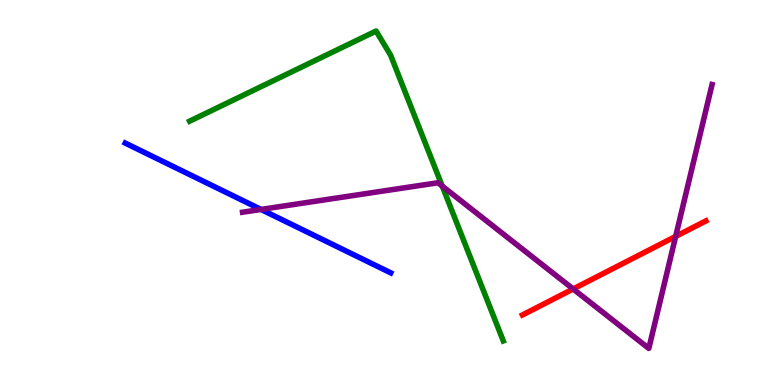[{'lines': ['blue', 'red'], 'intersections': []}, {'lines': ['green', 'red'], 'intersections': []}, {'lines': ['purple', 'red'], 'intersections': [{'x': 7.4, 'y': 2.49}, {'x': 8.72, 'y': 3.86}]}, {'lines': ['blue', 'green'], 'intersections': []}, {'lines': ['blue', 'purple'], 'intersections': [{'x': 3.37, 'y': 4.56}]}, {'lines': ['green', 'purple'], 'intersections': [{'x': 5.71, 'y': 5.17}]}]